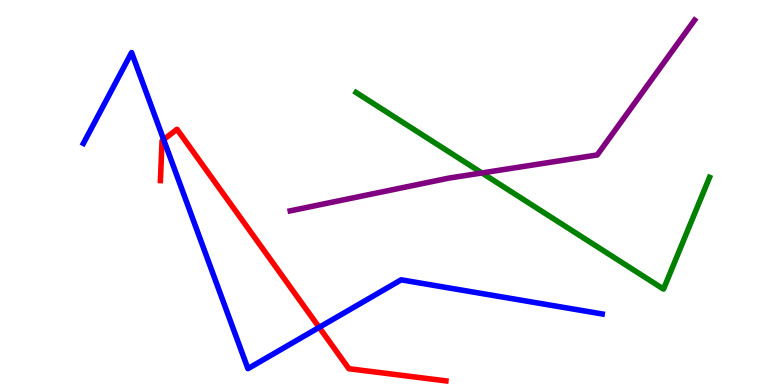[{'lines': ['blue', 'red'], 'intersections': [{'x': 2.11, 'y': 6.37}, {'x': 4.12, 'y': 1.5}]}, {'lines': ['green', 'red'], 'intersections': []}, {'lines': ['purple', 'red'], 'intersections': []}, {'lines': ['blue', 'green'], 'intersections': []}, {'lines': ['blue', 'purple'], 'intersections': []}, {'lines': ['green', 'purple'], 'intersections': [{'x': 6.22, 'y': 5.51}]}]